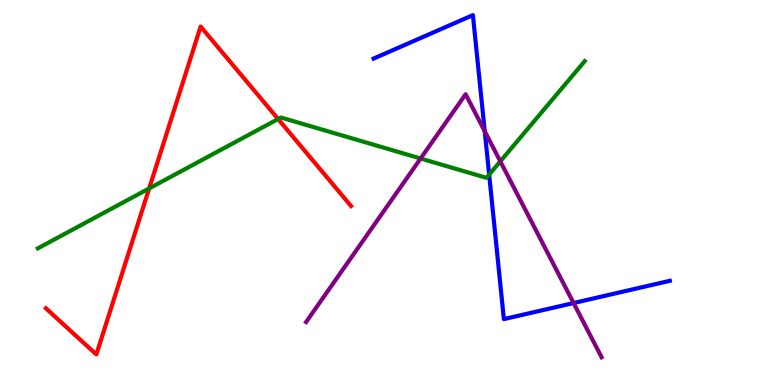[{'lines': ['blue', 'red'], 'intersections': []}, {'lines': ['green', 'red'], 'intersections': [{'x': 1.92, 'y': 5.11}, {'x': 3.59, 'y': 6.91}]}, {'lines': ['purple', 'red'], 'intersections': []}, {'lines': ['blue', 'green'], 'intersections': [{'x': 6.31, 'y': 5.46}]}, {'lines': ['blue', 'purple'], 'intersections': [{'x': 6.25, 'y': 6.59}, {'x': 7.4, 'y': 2.13}]}, {'lines': ['green', 'purple'], 'intersections': [{'x': 5.43, 'y': 5.88}, {'x': 6.46, 'y': 5.81}]}]